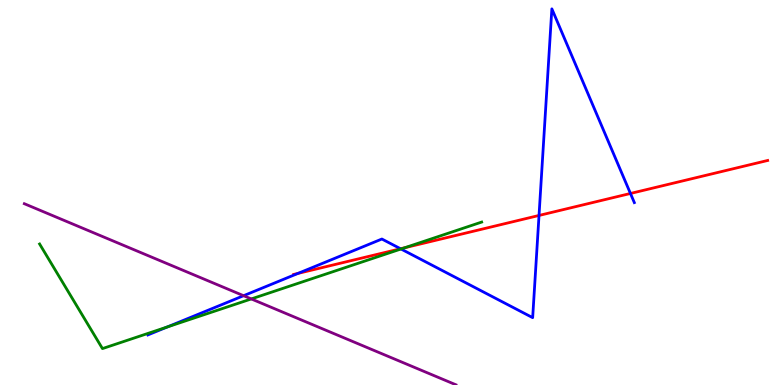[{'lines': ['blue', 'red'], 'intersections': [{'x': 3.84, 'y': 2.9}, {'x': 5.17, 'y': 3.54}, {'x': 6.96, 'y': 4.4}, {'x': 8.13, 'y': 4.97}]}, {'lines': ['green', 'red'], 'intersections': [{'x': 5.22, 'y': 3.57}]}, {'lines': ['purple', 'red'], 'intersections': []}, {'lines': ['blue', 'green'], 'intersections': [{'x': 2.16, 'y': 1.51}, {'x': 5.17, 'y': 3.53}]}, {'lines': ['blue', 'purple'], 'intersections': [{'x': 3.14, 'y': 2.32}]}, {'lines': ['green', 'purple'], 'intersections': [{'x': 3.24, 'y': 2.24}]}]